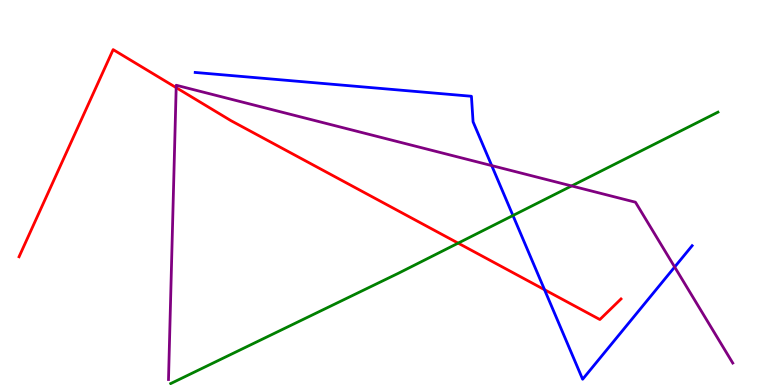[{'lines': ['blue', 'red'], 'intersections': [{'x': 7.03, 'y': 2.48}]}, {'lines': ['green', 'red'], 'intersections': [{'x': 5.91, 'y': 3.68}]}, {'lines': ['purple', 'red'], 'intersections': [{'x': 2.27, 'y': 7.72}]}, {'lines': ['blue', 'green'], 'intersections': [{'x': 6.62, 'y': 4.4}]}, {'lines': ['blue', 'purple'], 'intersections': [{'x': 6.34, 'y': 5.7}, {'x': 8.71, 'y': 3.06}]}, {'lines': ['green', 'purple'], 'intersections': [{'x': 7.38, 'y': 5.17}]}]